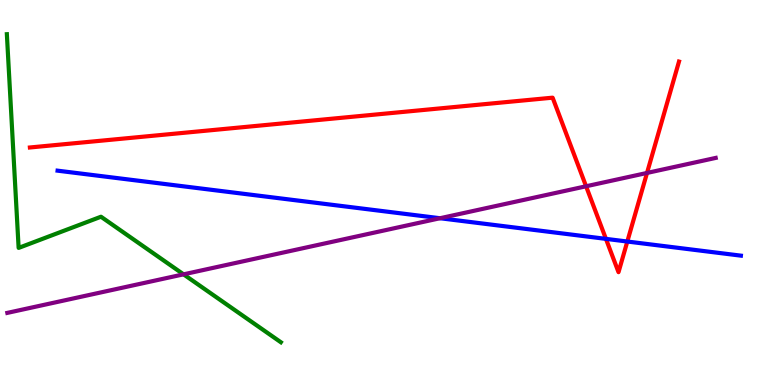[{'lines': ['blue', 'red'], 'intersections': [{'x': 7.82, 'y': 3.8}, {'x': 8.09, 'y': 3.73}]}, {'lines': ['green', 'red'], 'intersections': []}, {'lines': ['purple', 'red'], 'intersections': [{'x': 7.56, 'y': 5.16}, {'x': 8.35, 'y': 5.51}]}, {'lines': ['blue', 'green'], 'intersections': []}, {'lines': ['blue', 'purple'], 'intersections': [{'x': 5.68, 'y': 4.33}]}, {'lines': ['green', 'purple'], 'intersections': [{'x': 2.37, 'y': 2.87}]}]